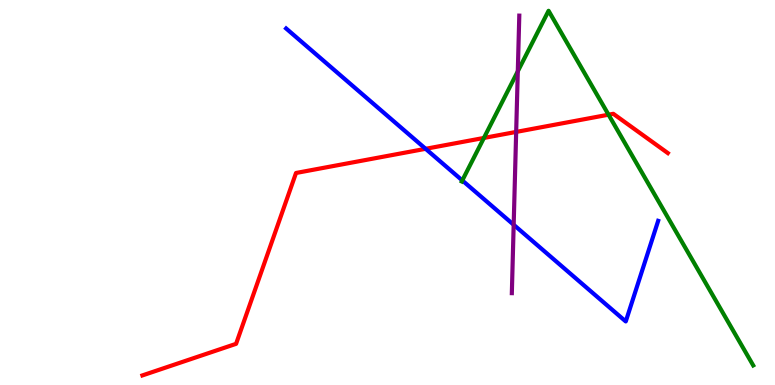[{'lines': ['blue', 'red'], 'intersections': [{'x': 5.49, 'y': 6.13}]}, {'lines': ['green', 'red'], 'intersections': [{'x': 6.24, 'y': 6.42}, {'x': 7.85, 'y': 7.02}]}, {'lines': ['purple', 'red'], 'intersections': [{'x': 6.66, 'y': 6.57}]}, {'lines': ['blue', 'green'], 'intersections': [{'x': 5.97, 'y': 5.31}]}, {'lines': ['blue', 'purple'], 'intersections': [{'x': 6.63, 'y': 4.16}]}, {'lines': ['green', 'purple'], 'intersections': [{'x': 6.68, 'y': 8.15}]}]